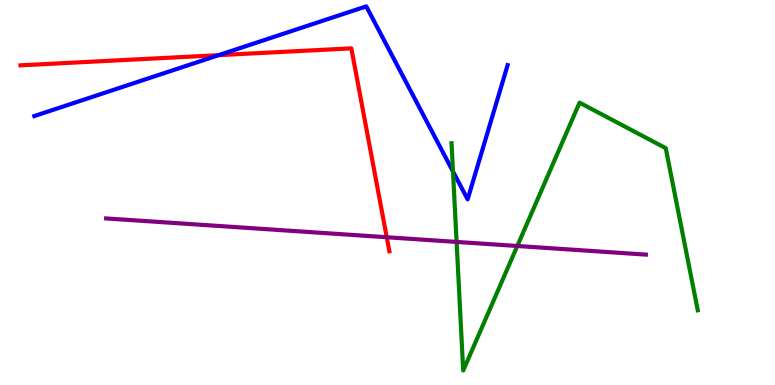[{'lines': ['blue', 'red'], 'intersections': [{'x': 2.82, 'y': 8.57}]}, {'lines': ['green', 'red'], 'intersections': []}, {'lines': ['purple', 'red'], 'intersections': [{'x': 4.99, 'y': 3.84}]}, {'lines': ['blue', 'green'], 'intersections': [{'x': 5.85, 'y': 5.55}]}, {'lines': ['blue', 'purple'], 'intersections': []}, {'lines': ['green', 'purple'], 'intersections': [{'x': 5.89, 'y': 3.72}, {'x': 6.67, 'y': 3.61}]}]